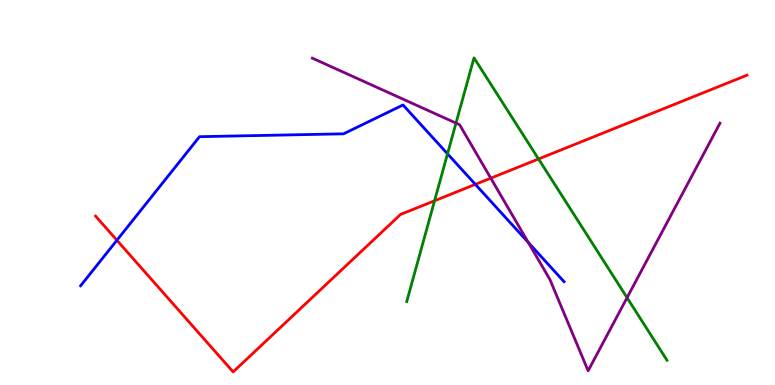[{'lines': ['blue', 'red'], 'intersections': [{'x': 1.51, 'y': 3.76}, {'x': 6.13, 'y': 5.21}]}, {'lines': ['green', 'red'], 'intersections': [{'x': 5.61, 'y': 4.79}, {'x': 6.95, 'y': 5.87}]}, {'lines': ['purple', 'red'], 'intersections': [{'x': 6.33, 'y': 5.37}]}, {'lines': ['blue', 'green'], 'intersections': [{'x': 5.77, 'y': 6.0}]}, {'lines': ['blue', 'purple'], 'intersections': [{'x': 6.82, 'y': 3.7}]}, {'lines': ['green', 'purple'], 'intersections': [{'x': 5.88, 'y': 6.8}, {'x': 8.09, 'y': 2.27}]}]